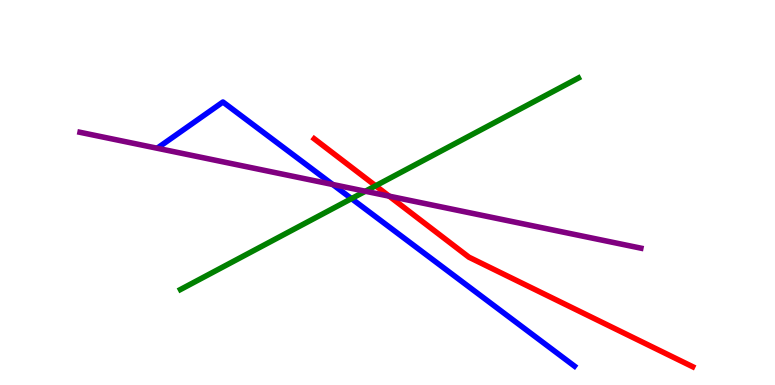[{'lines': ['blue', 'red'], 'intersections': []}, {'lines': ['green', 'red'], 'intersections': [{'x': 4.85, 'y': 5.17}]}, {'lines': ['purple', 'red'], 'intersections': [{'x': 5.02, 'y': 4.9}]}, {'lines': ['blue', 'green'], 'intersections': [{'x': 4.54, 'y': 4.84}]}, {'lines': ['blue', 'purple'], 'intersections': [{'x': 4.29, 'y': 5.21}]}, {'lines': ['green', 'purple'], 'intersections': [{'x': 4.71, 'y': 5.03}]}]